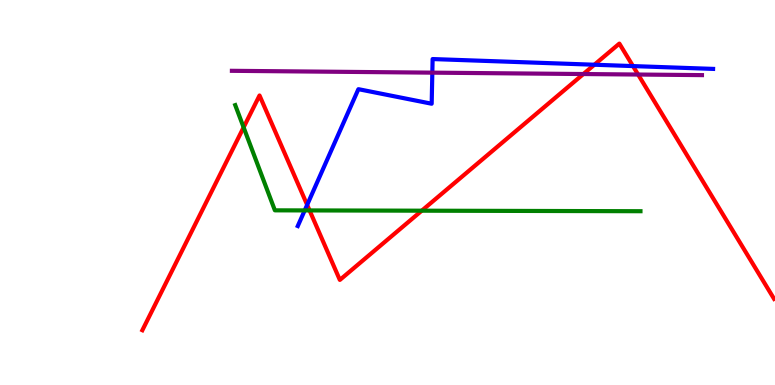[{'lines': ['blue', 'red'], 'intersections': [{'x': 3.96, 'y': 4.68}, {'x': 7.67, 'y': 8.32}, {'x': 8.17, 'y': 8.28}]}, {'lines': ['green', 'red'], 'intersections': [{'x': 3.14, 'y': 6.69}, {'x': 3.99, 'y': 4.53}, {'x': 5.44, 'y': 4.53}]}, {'lines': ['purple', 'red'], 'intersections': [{'x': 7.53, 'y': 8.08}, {'x': 8.23, 'y': 8.06}]}, {'lines': ['blue', 'green'], 'intersections': [{'x': 3.93, 'y': 4.53}]}, {'lines': ['blue', 'purple'], 'intersections': [{'x': 5.58, 'y': 8.11}]}, {'lines': ['green', 'purple'], 'intersections': []}]